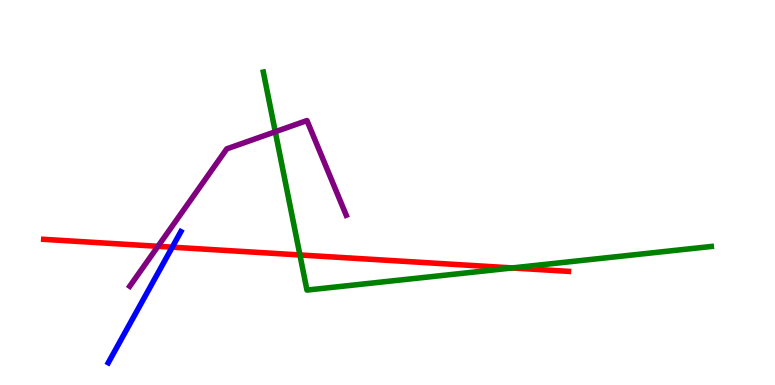[{'lines': ['blue', 'red'], 'intersections': [{'x': 2.22, 'y': 3.58}]}, {'lines': ['green', 'red'], 'intersections': [{'x': 3.87, 'y': 3.38}, {'x': 6.61, 'y': 3.04}]}, {'lines': ['purple', 'red'], 'intersections': [{'x': 2.04, 'y': 3.6}]}, {'lines': ['blue', 'green'], 'intersections': []}, {'lines': ['blue', 'purple'], 'intersections': []}, {'lines': ['green', 'purple'], 'intersections': [{'x': 3.55, 'y': 6.58}]}]